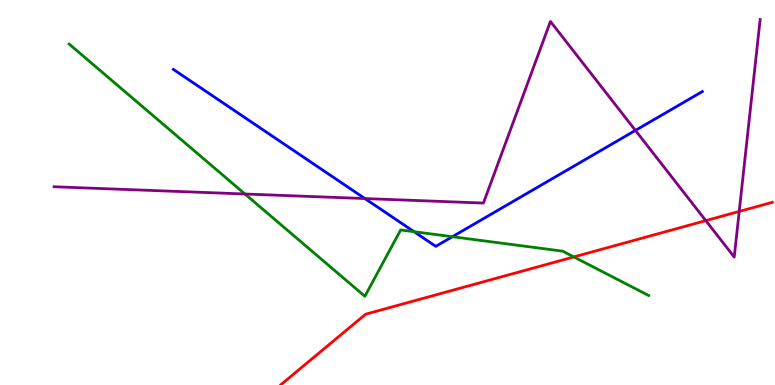[{'lines': ['blue', 'red'], 'intersections': []}, {'lines': ['green', 'red'], 'intersections': [{'x': 7.4, 'y': 3.33}]}, {'lines': ['purple', 'red'], 'intersections': [{'x': 9.11, 'y': 4.27}, {'x': 9.54, 'y': 4.51}]}, {'lines': ['blue', 'green'], 'intersections': [{'x': 5.34, 'y': 3.98}, {'x': 5.84, 'y': 3.85}]}, {'lines': ['blue', 'purple'], 'intersections': [{'x': 4.71, 'y': 4.84}, {'x': 8.2, 'y': 6.61}]}, {'lines': ['green', 'purple'], 'intersections': [{'x': 3.16, 'y': 4.96}]}]